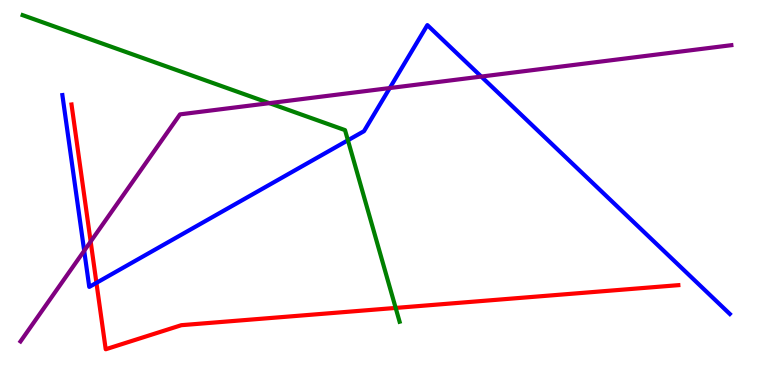[{'lines': ['blue', 'red'], 'intersections': [{'x': 1.24, 'y': 2.65}]}, {'lines': ['green', 'red'], 'intersections': [{'x': 5.11, 'y': 2.0}]}, {'lines': ['purple', 'red'], 'intersections': [{'x': 1.17, 'y': 3.73}]}, {'lines': ['blue', 'green'], 'intersections': [{'x': 4.49, 'y': 6.36}]}, {'lines': ['blue', 'purple'], 'intersections': [{'x': 1.09, 'y': 3.49}, {'x': 5.03, 'y': 7.71}, {'x': 6.21, 'y': 8.01}]}, {'lines': ['green', 'purple'], 'intersections': [{'x': 3.48, 'y': 7.32}]}]